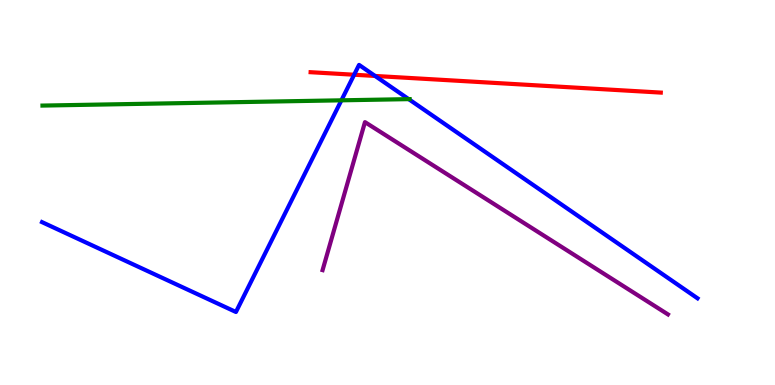[{'lines': ['blue', 'red'], 'intersections': [{'x': 4.57, 'y': 8.06}, {'x': 4.84, 'y': 8.03}]}, {'lines': ['green', 'red'], 'intersections': []}, {'lines': ['purple', 'red'], 'intersections': []}, {'lines': ['blue', 'green'], 'intersections': [{'x': 4.41, 'y': 7.39}, {'x': 5.27, 'y': 7.43}]}, {'lines': ['blue', 'purple'], 'intersections': []}, {'lines': ['green', 'purple'], 'intersections': []}]